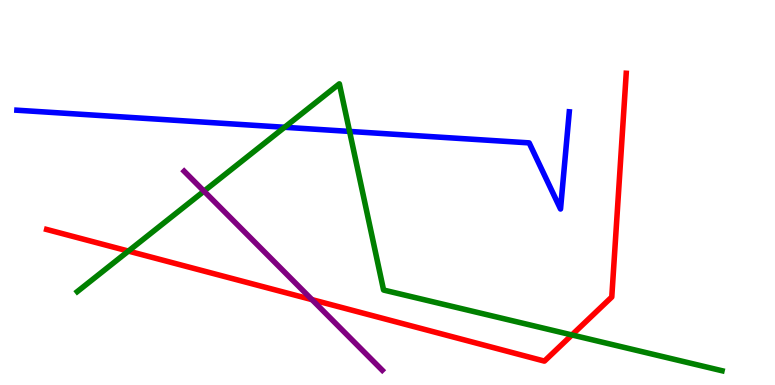[{'lines': ['blue', 'red'], 'intersections': []}, {'lines': ['green', 'red'], 'intersections': [{'x': 1.66, 'y': 3.48}, {'x': 7.38, 'y': 1.3}]}, {'lines': ['purple', 'red'], 'intersections': [{'x': 4.03, 'y': 2.22}]}, {'lines': ['blue', 'green'], 'intersections': [{'x': 3.67, 'y': 6.69}, {'x': 4.51, 'y': 6.59}]}, {'lines': ['blue', 'purple'], 'intersections': []}, {'lines': ['green', 'purple'], 'intersections': [{'x': 2.63, 'y': 5.03}]}]